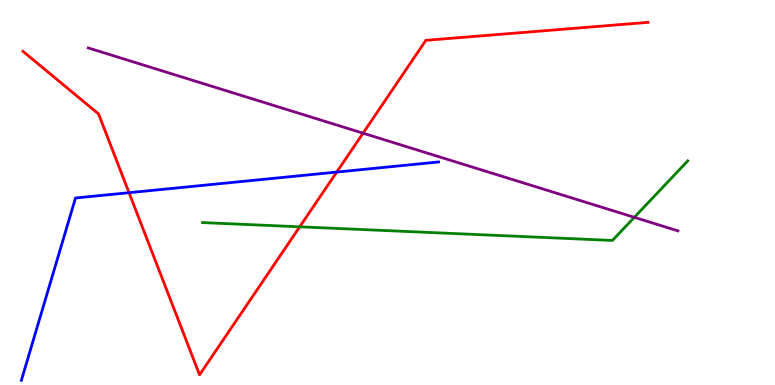[{'lines': ['blue', 'red'], 'intersections': [{'x': 1.67, 'y': 5.0}, {'x': 4.35, 'y': 5.53}]}, {'lines': ['green', 'red'], 'intersections': [{'x': 3.87, 'y': 4.11}]}, {'lines': ['purple', 'red'], 'intersections': [{'x': 4.68, 'y': 6.54}]}, {'lines': ['blue', 'green'], 'intersections': []}, {'lines': ['blue', 'purple'], 'intersections': []}, {'lines': ['green', 'purple'], 'intersections': [{'x': 8.18, 'y': 4.36}]}]